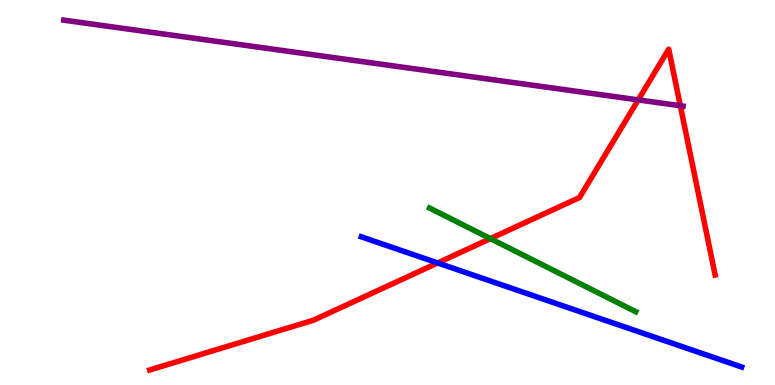[{'lines': ['blue', 'red'], 'intersections': [{'x': 5.65, 'y': 3.17}]}, {'lines': ['green', 'red'], 'intersections': [{'x': 6.33, 'y': 3.8}]}, {'lines': ['purple', 'red'], 'intersections': [{'x': 8.24, 'y': 7.41}, {'x': 8.78, 'y': 7.25}]}, {'lines': ['blue', 'green'], 'intersections': []}, {'lines': ['blue', 'purple'], 'intersections': []}, {'lines': ['green', 'purple'], 'intersections': []}]